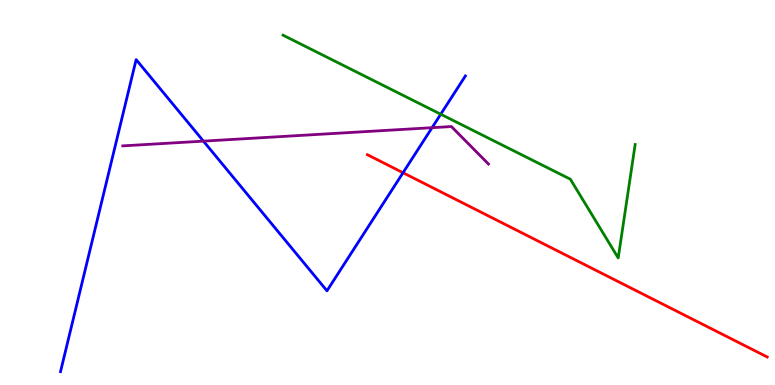[{'lines': ['blue', 'red'], 'intersections': [{'x': 5.2, 'y': 5.51}]}, {'lines': ['green', 'red'], 'intersections': []}, {'lines': ['purple', 'red'], 'intersections': []}, {'lines': ['blue', 'green'], 'intersections': [{'x': 5.69, 'y': 7.03}]}, {'lines': ['blue', 'purple'], 'intersections': [{'x': 2.62, 'y': 6.33}, {'x': 5.57, 'y': 6.68}]}, {'lines': ['green', 'purple'], 'intersections': []}]